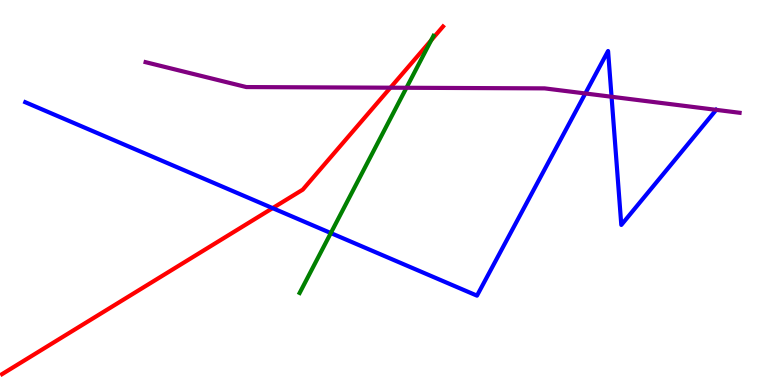[{'lines': ['blue', 'red'], 'intersections': [{'x': 3.52, 'y': 4.59}]}, {'lines': ['green', 'red'], 'intersections': [{'x': 5.56, 'y': 8.95}]}, {'lines': ['purple', 'red'], 'intersections': [{'x': 5.04, 'y': 7.72}]}, {'lines': ['blue', 'green'], 'intersections': [{'x': 4.27, 'y': 3.95}]}, {'lines': ['blue', 'purple'], 'intersections': [{'x': 7.55, 'y': 7.57}, {'x': 7.89, 'y': 7.49}, {'x': 9.24, 'y': 7.15}]}, {'lines': ['green', 'purple'], 'intersections': [{'x': 5.24, 'y': 7.72}]}]